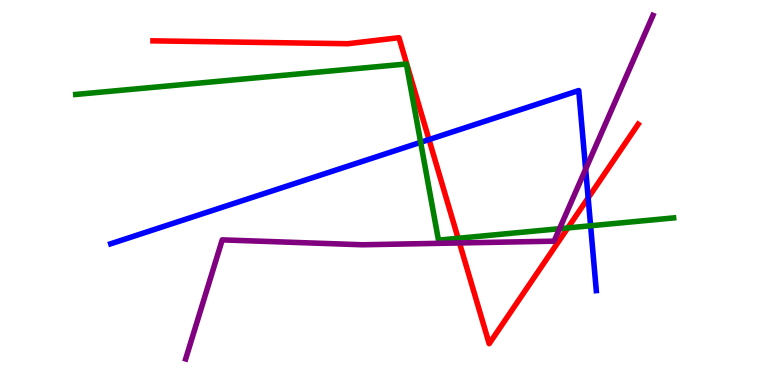[{'lines': ['blue', 'red'], 'intersections': [{'x': 5.54, 'y': 6.37}, {'x': 7.59, 'y': 4.86}]}, {'lines': ['green', 'red'], 'intersections': [{'x': 5.91, 'y': 3.81}, {'x': 7.33, 'y': 4.08}]}, {'lines': ['purple', 'red'], 'intersections': [{'x': 5.93, 'y': 3.69}]}, {'lines': ['blue', 'green'], 'intersections': [{'x': 5.43, 'y': 6.3}, {'x': 7.62, 'y': 4.14}]}, {'lines': ['blue', 'purple'], 'intersections': [{'x': 7.56, 'y': 5.61}]}, {'lines': ['green', 'purple'], 'intersections': [{'x': 7.22, 'y': 4.06}]}]